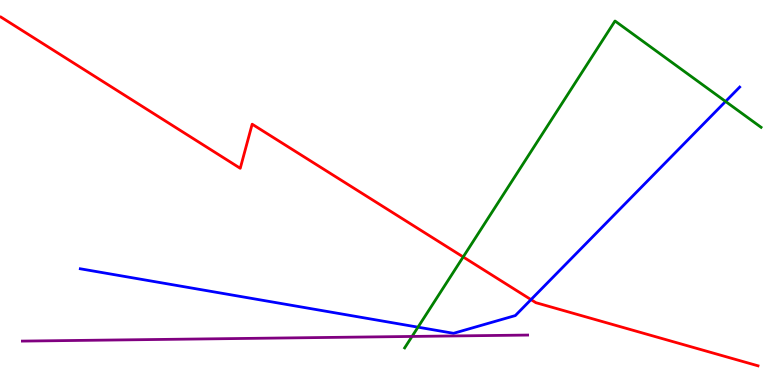[{'lines': ['blue', 'red'], 'intersections': [{'x': 6.85, 'y': 2.22}]}, {'lines': ['green', 'red'], 'intersections': [{'x': 5.98, 'y': 3.33}]}, {'lines': ['purple', 'red'], 'intersections': []}, {'lines': ['blue', 'green'], 'intersections': [{'x': 5.39, 'y': 1.5}, {'x': 9.36, 'y': 7.36}]}, {'lines': ['blue', 'purple'], 'intersections': []}, {'lines': ['green', 'purple'], 'intersections': [{'x': 5.32, 'y': 1.26}]}]